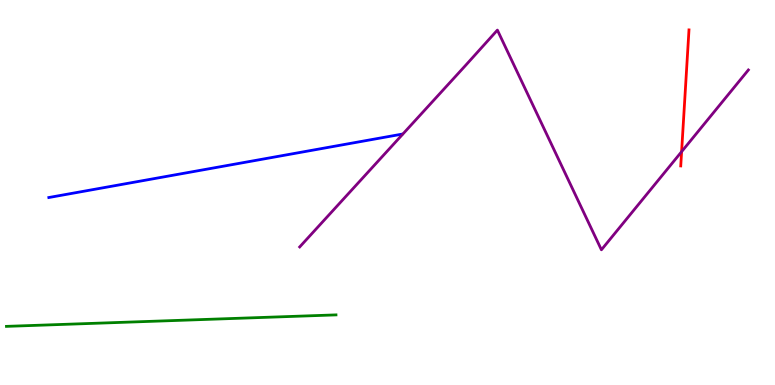[{'lines': ['blue', 'red'], 'intersections': []}, {'lines': ['green', 'red'], 'intersections': []}, {'lines': ['purple', 'red'], 'intersections': [{'x': 8.79, 'y': 6.06}]}, {'lines': ['blue', 'green'], 'intersections': []}, {'lines': ['blue', 'purple'], 'intersections': []}, {'lines': ['green', 'purple'], 'intersections': []}]